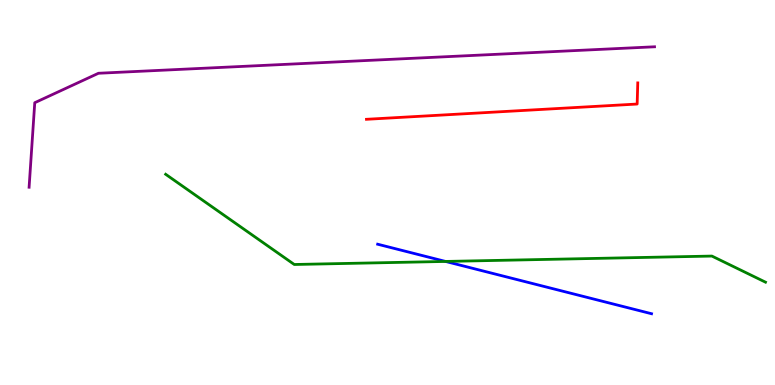[{'lines': ['blue', 'red'], 'intersections': []}, {'lines': ['green', 'red'], 'intersections': []}, {'lines': ['purple', 'red'], 'intersections': []}, {'lines': ['blue', 'green'], 'intersections': [{'x': 5.75, 'y': 3.21}]}, {'lines': ['blue', 'purple'], 'intersections': []}, {'lines': ['green', 'purple'], 'intersections': []}]